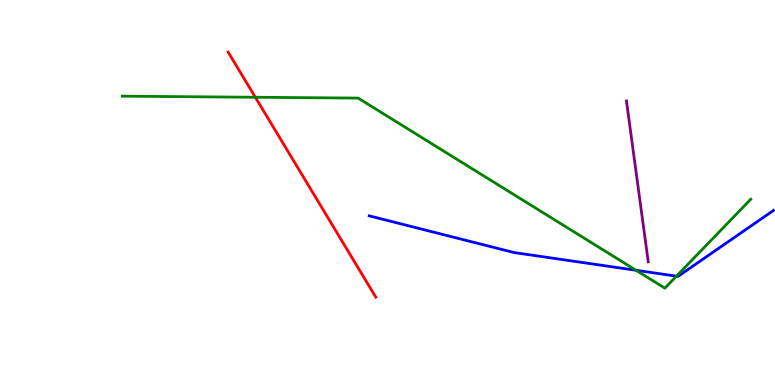[{'lines': ['blue', 'red'], 'intersections': []}, {'lines': ['green', 'red'], 'intersections': [{'x': 3.29, 'y': 7.47}]}, {'lines': ['purple', 'red'], 'intersections': []}, {'lines': ['blue', 'green'], 'intersections': [{'x': 8.21, 'y': 2.98}, {'x': 8.73, 'y': 2.83}]}, {'lines': ['blue', 'purple'], 'intersections': []}, {'lines': ['green', 'purple'], 'intersections': []}]